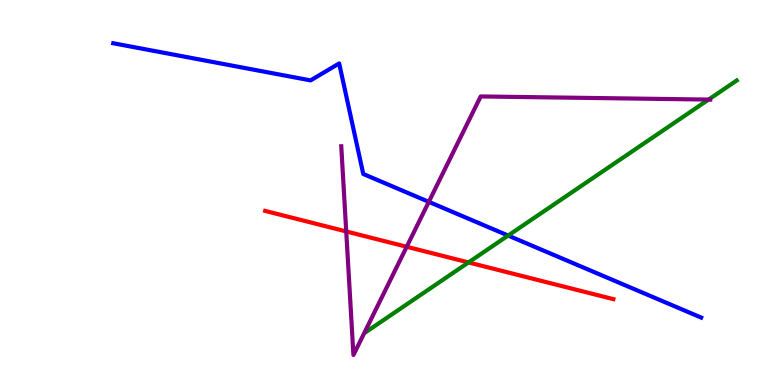[{'lines': ['blue', 'red'], 'intersections': []}, {'lines': ['green', 'red'], 'intersections': [{'x': 6.05, 'y': 3.18}]}, {'lines': ['purple', 'red'], 'intersections': [{'x': 4.47, 'y': 3.99}, {'x': 5.25, 'y': 3.59}]}, {'lines': ['blue', 'green'], 'intersections': [{'x': 6.56, 'y': 3.88}]}, {'lines': ['blue', 'purple'], 'intersections': [{'x': 5.53, 'y': 4.76}]}, {'lines': ['green', 'purple'], 'intersections': [{'x': 9.14, 'y': 7.41}]}]